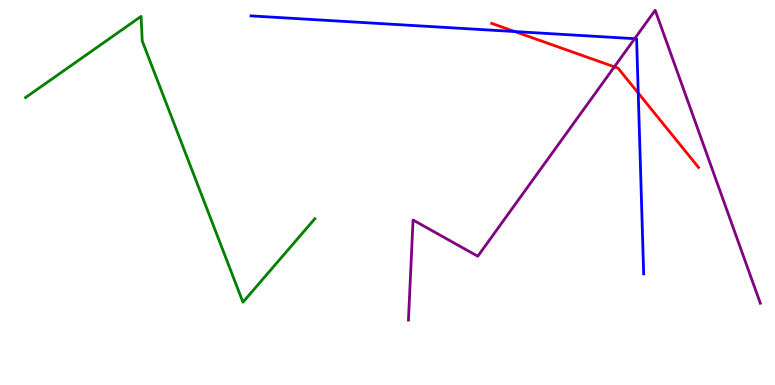[{'lines': ['blue', 'red'], 'intersections': [{'x': 6.64, 'y': 9.18}, {'x': 8.24, 'y': 7.58}]}, {'lines': ['green', 'red'], 'intersections': []}, {'lines': ['purple', 'red'], 'intersections': [{'x': 7.93, 'y': 8.26}]}, {'lines': ['blue', 'green'], 'intersections': []}, {'lines': ['blue', 'purple'], 'intersections': [{'x': 8.19, 'y': 9.0}]}, {'lines': ['green', 'purple'], 'intersections': []}]